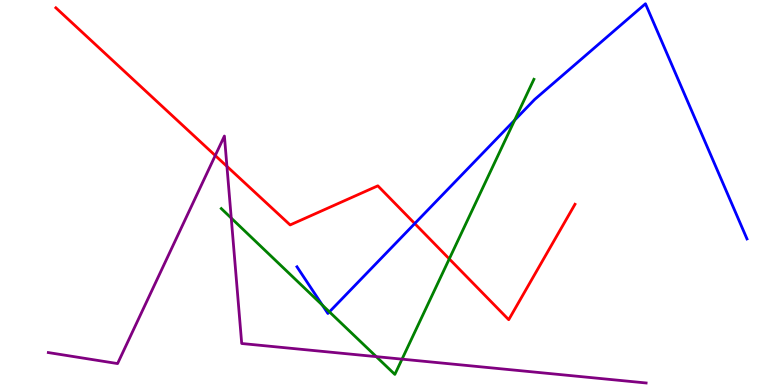[{'lines': ['blue', 'red'], 'intersections': [{'x': 5.35, 'y': 4.19}]}, {'lines': ['green', 'red'], 'intersections': [{'x': 5.8, 'y': 3.28}]}, {'lines': ['purple', 'red'], 'intersections': [{'x': 2.78, 'y': 5.96}, {'x': 2.93, 'y': 5.68}]}, {'lines': ['blue', 'green'], 'intersections': [{'x': 4.16, 'y': 2.07}, {'x': 4.25, 'y': 1.9}, {'x': 6.64, 'y': 6.88}]}, {'lines': ['blue', 'purple'], 'intersections': []}, {'lines': ['green', 'purple'], 'intersections': [{'x': 2.98, 'y': 4.34}, {'x': 4.86, 'y': 0.737}, {'x': 5.19, 'y': 0.671}]}]